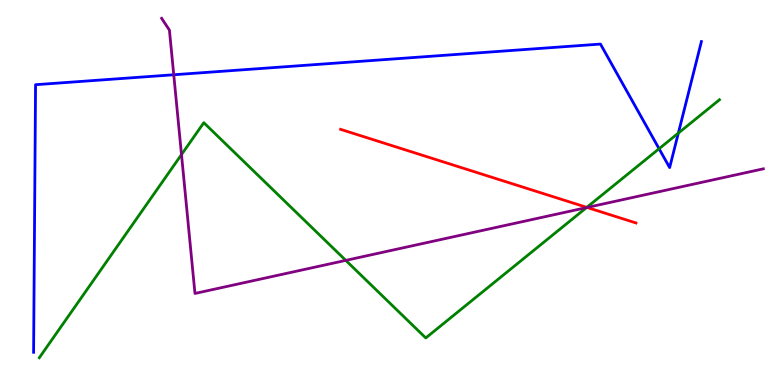[{'lines': ['blue', 'red'], 'intersections': []}, {'lines': ['green', 'red'], 'intersections': [{'x': 7.57, 'y': 4.61}]}, {'lines': ['purple', 'red'], 'intersections': [{'x': 7.58, 'y': 4.61}]}, {'lines': ['blue', 'green'], 'intersections': [{'x': 8.5, 'y': 6.14}, {'x': 8.75, 'y': 6.54}]}, {'lines': ['blue', 'purple'], 'intersections': [{'x': 2.24, 'y': 8.06}]}, {'lines': ['green', 'purple'], 'intersections': [{'x': 2.34, 'y': 5.98}, {'x': 4.46, 'y': 3.24}, {'x': 7.57, 'y': 4.61}]}]